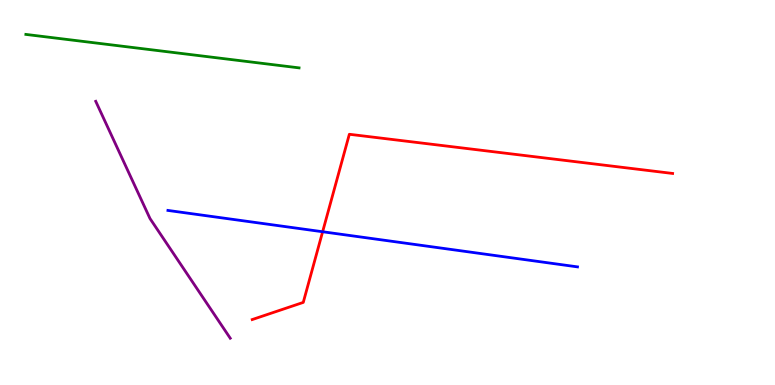[{'lines': ['blue', 'red'], 'intersections': [{'x': 4.16, 'y': 3.98}]}, {'lines': ['green', 'red'], 'intersections': []}, {'lines': ['purple', 'red'], 'intersections': []}, {'lines': ['blue', 'green'], 'intersections': []}, {'lines': ['blue', 'purple'], 'intersections': []}, {'lines': ['green', 'purple'], 'intersections': []}]